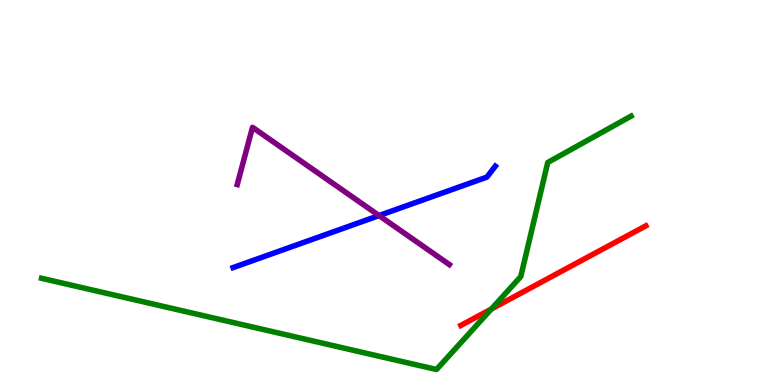[{'lines': ['blue', 'red'], 'intersections': []}, {'lines': ['green', 'red'], 'intersections': [{'x': 6.34, 'y': 1.97}]}, {'lines': ['purple', 'red'], 'intersections': []}, {'lines': ['blue', 'green'], 'intersections': []}, {'lines': ['blue', 'purple'], 'intersections': [{'x': 4.89, 'y': 4.4}]}, {'lines': ['green', 'purple'], 'intersections': []}]